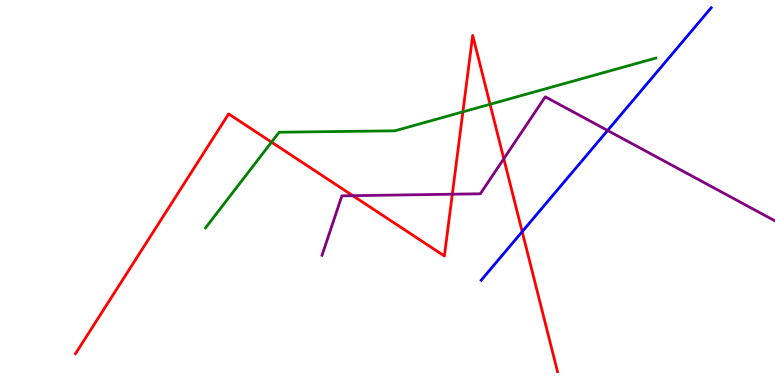[{'lines': ['blue', 'red'], 'intersections': [{'x': 6.74, 'y': 3.98}]}, {'lines': ['green', 'red'], 'intersections': [{'x': 3.5, 'y': 6.31}, {'x': 5.97, 'y': 7.09}, {'x': 6.32, 'y': 7.29}]}, {'lines': ['purple', 'red'], 'intersections': [{'x': 4.55, 'y': 4.92}, {'x': 5.84, 'y': 4.96}, {'x': 6.5, 'y': 5.88}]}, {'lines': ['blue', 'green'], 'intersections': []}, {'lines': ['blue', 'purple'], 'intersections': [{'x': 7.84, 'y': 6.61}]}, {'lines': ['green', 'purple'], 'intersections': []}]